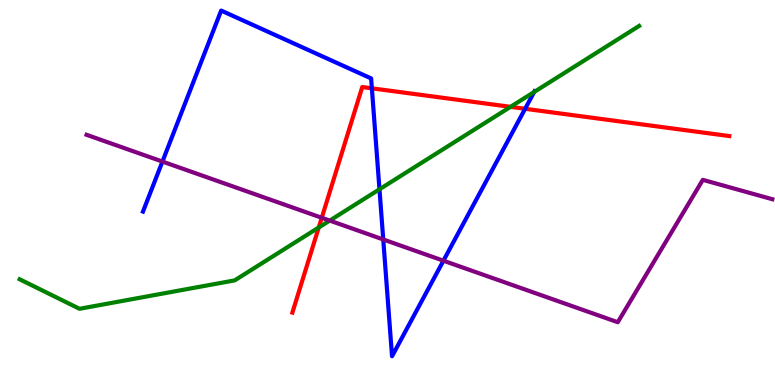[{'lines': ['blue', 'red'], 'intersections': [{'x': 4.8, 'y': 7.71}, {'x': 6.78, 'y': 7.17}]}, {'lines': ['green', 'red'], 'intersections': [{'x': 4.11, 'y': 4.09}, {'x': 6.59, 'y': 7.22}]}, {'lines': ['purple', 'red'], 'intersections': [{'x': 4.15, 'y': 4.34}]}, {'lines': ['blue', 'green'], 'intersections': [{'x': 4.9, 'y': 5.08}, {'x': 6.89, 'y': 7.61}]}, {'lines': ['blue', 'purple'], 'intersections': [{'x': 2.1, 'y': 5.8}, {'x': 4.95, 'y': 3.78}, {'x': 5.72, 'y': 3.23}]}, {'lines': ['green', 'purple'], 'intersections': [{'x': 4.25, 'y': 4.27}]}]